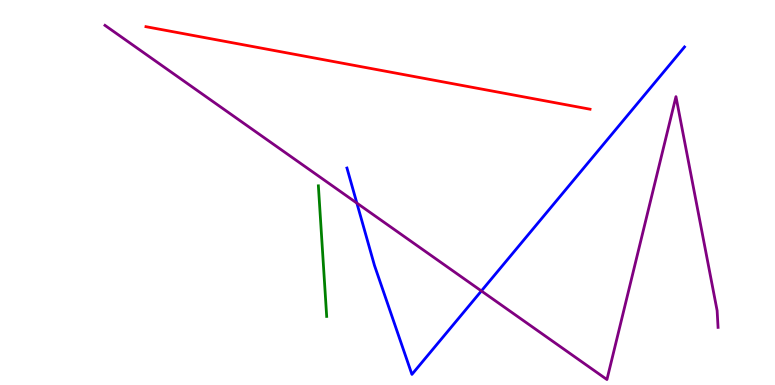[{'lines': ['blue', 'red'], 'intersections': []}, {'lines': ['green', 'red'], 'intersections': []}, {'lines': ['purple', 'red'], 'intersections': []}, {'lines': ['blue', 'green'], 'intersections': []}, {'lines': ['blue', 'purple'], 'intersections': [{'x': 4.6, 'y': 4.72}, {'x': 6.21, 'y': 2.44}]}, {'lines': ['green', 'purple'], 'intersections': []}]